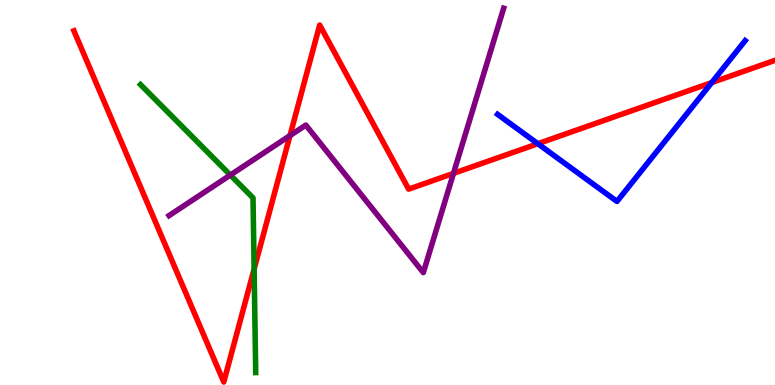[{'lines': ['blue', 'red'], 'intersections': [{'x': 6.94, 'y': 6.27}, {'x': 9.18, 'y': 7.86}]}, {'lines': ['green', 'red'], 'intersections': [{'x': 3.28, 'y': 3.01}]}, {'lines': ['purple', 'red'], 'intersections': [{'x': 3.74, 'y': 6.48}, {'x': 5.85, 'y': 5.5}]}, {'lines': ['blue', 'green'], 'intersections': []}, {'lines': ['blue', 'purple'], 'intersections': []}, {'lines': ['green', 'purple'], 'intersections': [{'x': 2.97, 'y': 5.45}]}]